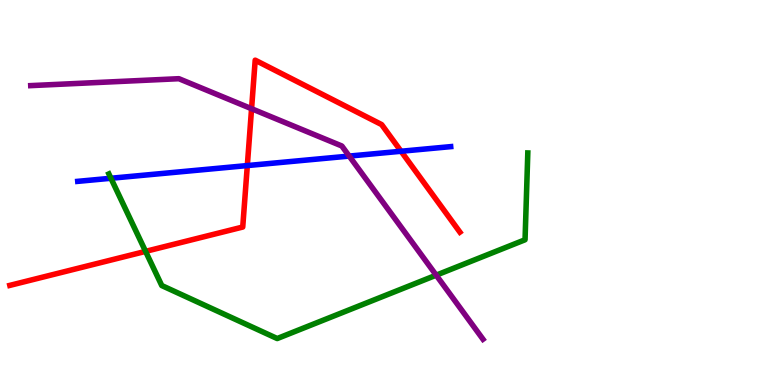[{'lines': ['blue', 'red'], 'intersections': [{'x': 3.19, 'y': 5.7}, {'x': 5.17, 'y': 6.07}]}, {'lines': ['green', 'red'], 'intersections': [{'x': 1.88, 'y': 3.47}]}, {'lines': ['purple', 'red'], 'intersections': [{'x': 3.25, 'y': 7.18}]}, {'lines': ['blue', 'green'], 'intersections': [{'x': 1.43, 'y': 5.37}]}, {'lines': ['blue', 'purple'], 'intersections': [{'x': 4.51, 'y': 5.95}]}, {'lines': ['green', 'purple'], 'intersections': [{'x': 5.63, 'y': 2.85}]}]